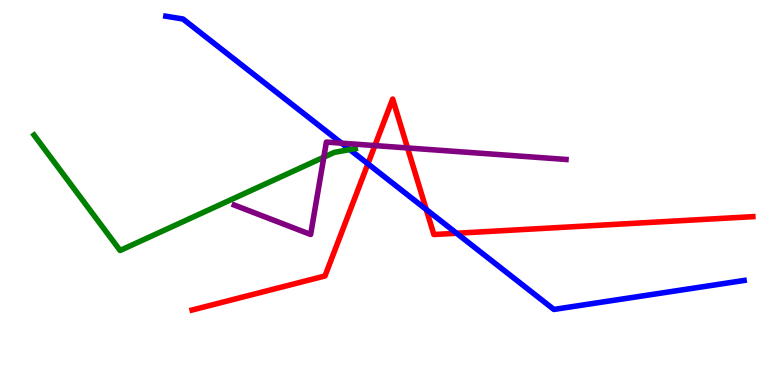[{'lines': ['blue', 'red'], 'intersections': [{'x': 4.75, 'y': 5.75}, {'x': 5.5, 'y': 4.56}, {'x': 5.89, 'y': 3.94}]}, {'lines': ['green', 'red'], 'intersections': []}, {'lines': ['purple', 'red'], 'intersections': [{'x': 4.84, 'y': 6.22}, {'x': 5.26, 'y': 6.16}]}, {'lines': ['blue', 'green'], 'intersections': [{'x': 4.51, 'y': 6.11}]}, {'lines': ['blue', 'purple'], 'intersections': [{'x': 4.41, 'y': 6.28}]}, {'lines': ['green', 'purple'], 'intersections': [{'x': 4.18, 'y': 5.92}]}]